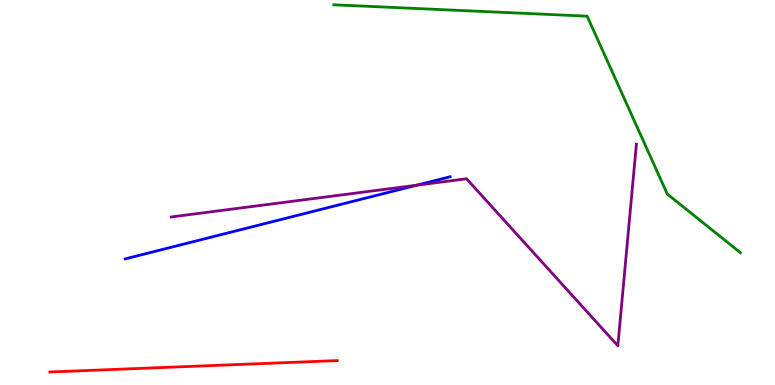[{'lines': ['blue', 'red'], 'intersections': []}, {'lines': ['green', 'red'], 'intersections': []}, {'lines': ['purple', 'red'], 'intersections': []}, {'lines': ['blue', 'green'], 'intersections': []}, {'lines': ['blue', 'purple'], 'intersections': [{'x': 5.38, 'y': 5.19}]}, {'lines': ['green', 'purple'], 'intersections': []}]